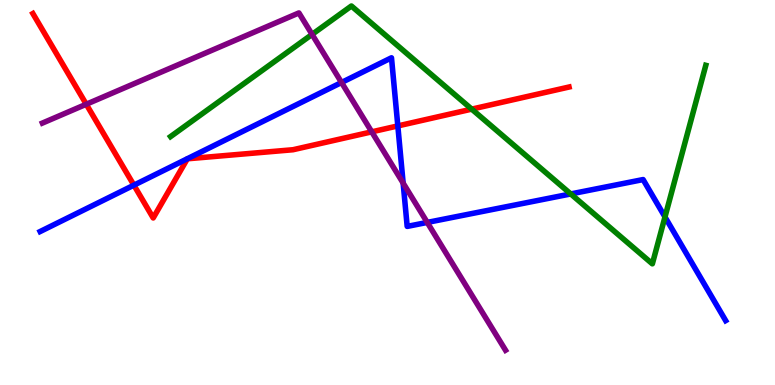[{'lines': ['blue', 'red'], 'intersections': [{'x': 1.73, 'y': 5.19}, {'x': 5.13, 'y': 6.73}]}, {'lines': ['green', 'red'], 'intersections': [{'x': 6.09, 'y': 7.17}]}, {'lines': ['purple', 'red'], 'intersections': [{'x': 1.11, 'y': 7.29}, {'x': 4.8, 'y': 6.58}]}, {'lines': ['blue', 'green'], 'intersections': [{'x': 7.36, 'y': 4.96}, {'x': 8.58, 'y': 4.36}]}, {'lines': ['blue', 'purple'], 'intersections': [{'x': 4.41, 'y': 7.86}, {'x': 5.2, 'y': 5.24}, {'x': 5.51, 'y': 4.22}]}, {'lines': ['green', 'purple'], 'intersections': [{'x': 4.03, 'y': 9.11}]}]